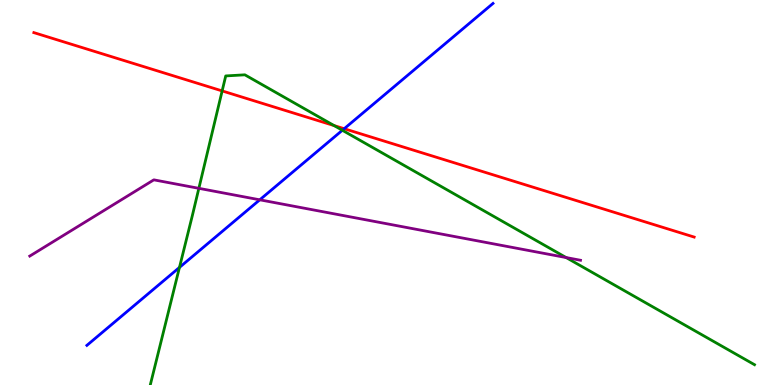[{'lines': ['blue', 'red'], 'intersections': [{'x': 4.44, 'y': 6.66}]}, {'lines': ['green', 'red'], 'intersections': [{'x': 2.87, 'y': 7.64}, {'x': 4.31, 'y': 6.74}]}, {'lines': ['purple', 'red'], 'intersections': []}, {'lines': ['blue', 'green'], 'intersections': [{'x': 2.32, 'y': 3.05}, {'x': 4.42, 'y': 6.62}]}, {'lines': ['blue', 'purple'], 'intersections': [{'x': 3.35, 'y': 4.81}]}, {'lines': ['green', 'purple'], 'intersections': [{'x': 2.57, 'y': 5.11}, {'x': 7.3, 'y': 3.31}]}]